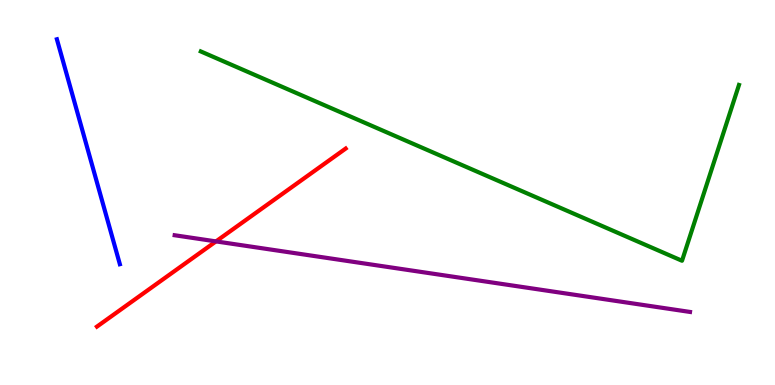[{'lines': ['blue', 'red'], 'intersections': []}, {'lines': ['green', 'red'], 'intersections': []}, {'lines': ['purple', 'red'], 'intersections': [{'x': 2.79, 'y': 3.73}]}, {'lines': ['blue', 'green'], 'intersections': []}, {'lines': ['blue', 'purple'], 'intersections': []}, {'lines': ['green', 'purple'], 'intersections': []}]